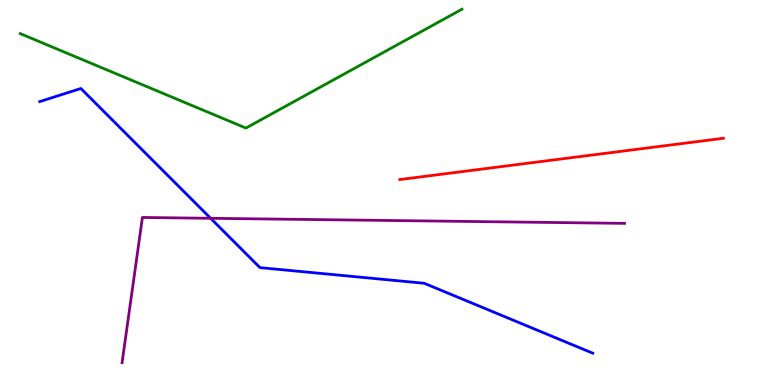[{'lines': ['blue', 'red'], 'intersections': []}, {'lines': ['green', 'red'], 'intersections': []}, {'lines': ['purple', 'red'], 'intersections': []}, {'lines': ['blue', 'green'], 'intersections': []}, {'lines': ['blue', 'purple'], 'intersections': [{'x': 2.72, 'y': 4.33}]}, {'lines': ['green', 'purple'], 'intersections': []}]